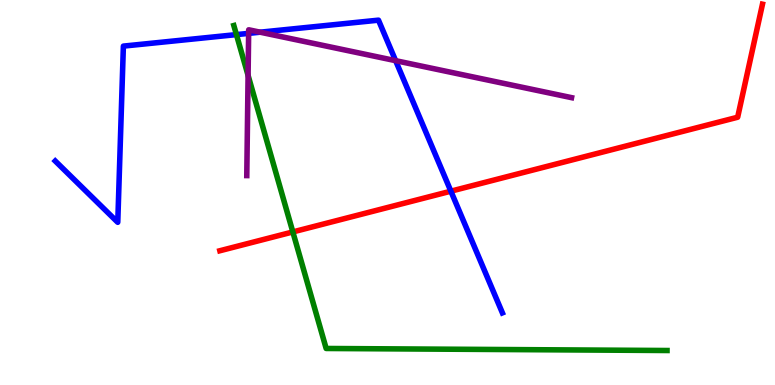[{'lines': ['blue', 'red'], 'intersections': [{'x': 5.82, 'y': 5.03}]}, {'lines': ['green', 'red'], 'intersections': [{'x': 3.78, 'y': 3.98}]}, {'lines': ['purple', 'red'], 'intersections': []}, {'lines': ['blue', 'green'], 'intersections': [{'x': 3.05, 'y': 9.1}]}, {'lines': ['blue', 'purple'], 'intersections': [{'x': 3.21, 'y': 9.13}, {'x': 3.36, 'y': 9.16}, {'x': 5.1, 'y': 8.42}]}, {'lines': ['green', 'purple'], 'intersections': [{'x': 3.2, 'y': 8.04}]}]